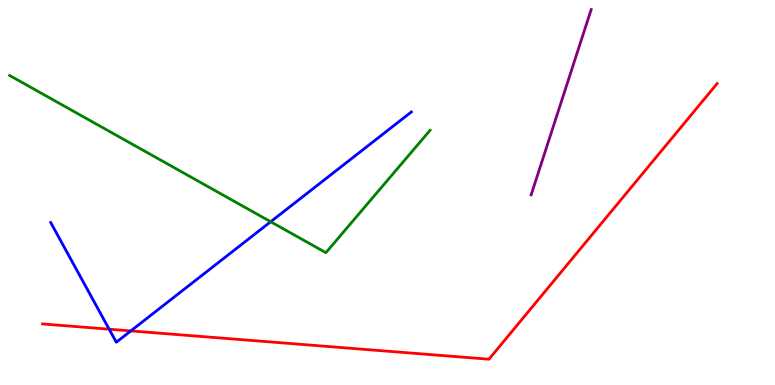[{'lines': ['blue', 'red'], 'intersections': [{'x': 1.41, 'y': 1.45}, {'x': 1.69, 'y': 1.4}]}, {'lines': ['green', 'red'], 'intersections': []}, {'lines': ['purple', 'red'], 'intersections': []}, {'lines': ['blue', 'green'], 'intersections': [{'x': 3.49, 'y': 4.24}]}, {'lines': ['blue', 'purple'], 'intersections': []}, {'lines': ['green', 'purple'], 'intersections': []}]